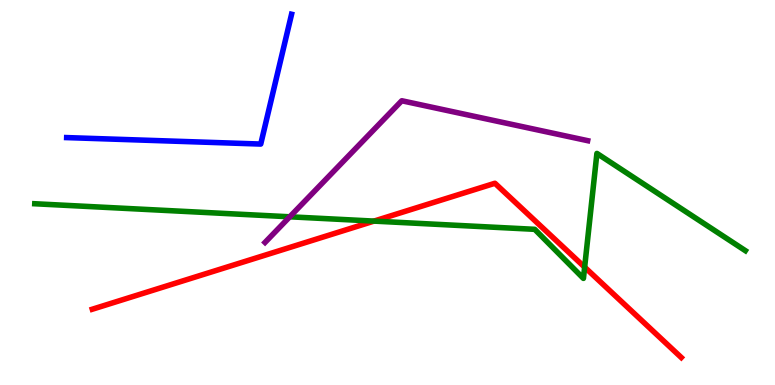[{'lines': ['blue', 'red'], 'intersections': []}, {'lines': ['green', 'red'], 'intersections': [{'x': 4.83, 'y': 4.26}, {'x': 7.54, 'y': 3.06}]}, {'lines': ['purple', 'red'], 'intersections': []}, {'lines': ['blue', 'green'], 'intersections': []}, {'lines': ['blue', 'purple'], 'intersections': []}, {'lines': ['green', 'purple'], 'intersections': [{'x': 3.74, 'y': 4.37}]}]